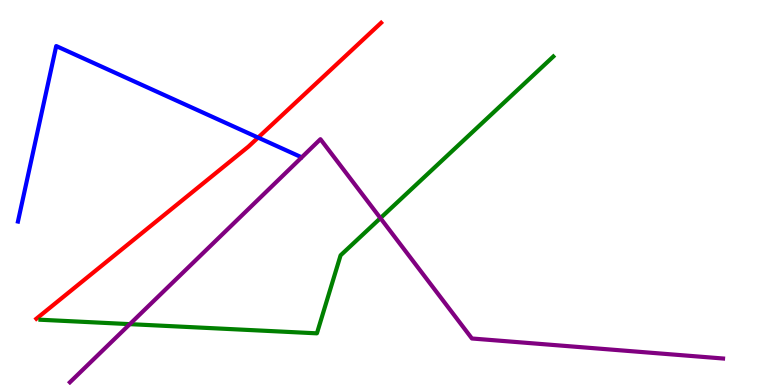[{'lines': ['blue', 'red'], 'intersections': [{'x': 3.33, 'y': 6.43}]}, {'lines': ['green', 'red'], 'intersections': []}, {'lines': ['purple', 'red'], 'intersections': []}, {'lines': ['blue', 'green'], 'intersections': []}, {'lines': ['blue', 'purple'], 'intersections': []}, {'lines': ['green', 'purple'], 'intersections': [{'x': 1.68, 'y': 1.58}, {'x': 4.91, 'y': 4.33}]}]